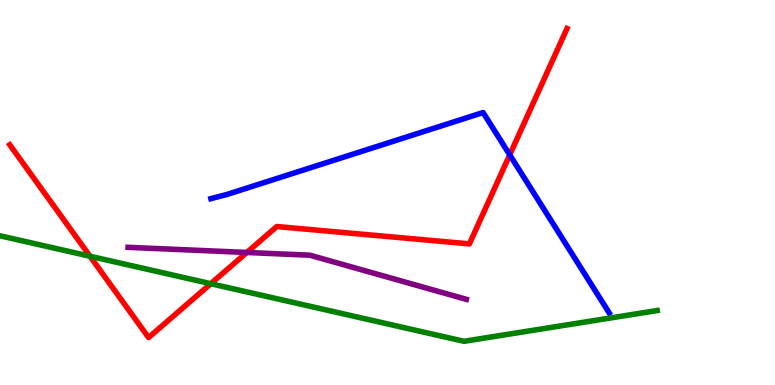[{'lines': ['blue', 'red'], 'intersections': [{'x': 6.58, 'y': 5.98}]}, {'lines': ['green', 'red'], 'intersections': [{'x': 1.16, 'y': 3.34}, {'x': 2.72, 'y': 2.63}]}, {'lines': ['purple', 'red'], 'intersections': [{'x': 3.19, 'y': 3.44}]}, {'lines': ['blue', 'green'], 'intersections': []}, {'lines': ['blue', 'purple'], 'intersections': []}, {'lines': ['green', 'purple'], 'intersections': []}]